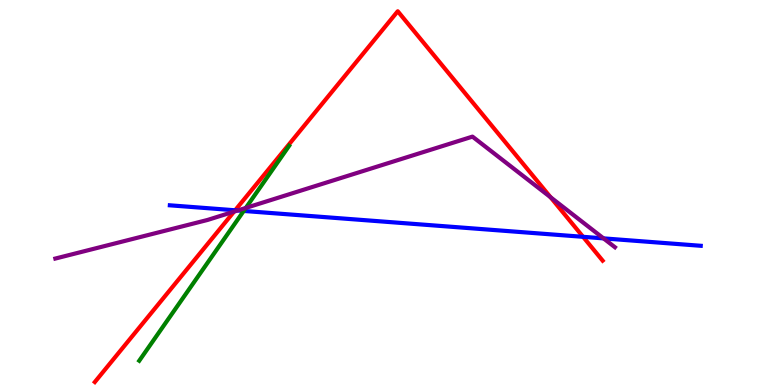[{'lines': ['blue', 'red'], 'intersections': [{'x': 3.03, 'y': 4.54}, {'x': 7.52, 'y': 3.85}]}, {'lines': ['green', 'red'], 'intersections': []}, {'lines': ['purple', 'red'], 'intersections': [{'x': 3.02, 'y': 4.5}, {'x': 7.1, 'y': 4.88}]}, {'lines': ['blue', 'green'], 'intersections': [{'x': 3.14, 'y': 4.52}]}, {'lines': ['blue', 'purple'], 'intersections': [{'x': 3.07, 'y': 4.53}, {'x': 7.79, 'y': 3.81}]}, {'lines': ['green', 'purple'], 'intersections': [{'x': 3.17, 'y': 4.6}]}]